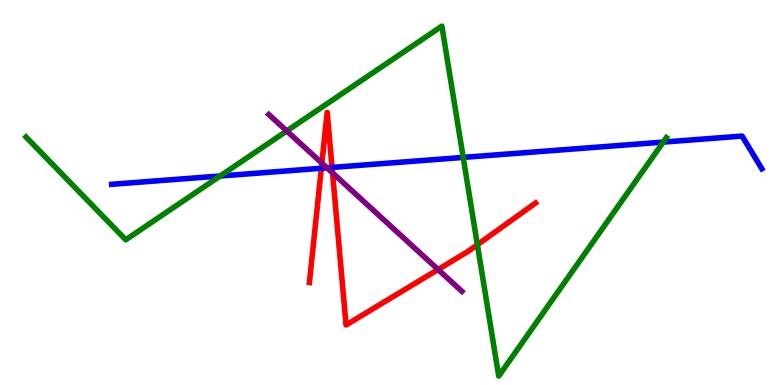[{'lines': ['blue', 'red'], 'intersections': [{'x': 4.15, 'y': 5.63}, {'x': 4.28, 'y': 5.65}]}, {'lines': ['green', 'red'], 'intersections': [{'x': 6.16, 'y': 3.64}]}, {'lines': ['purple', 'red'], 'intersections': [{'x': 4.15, 'y': 5.76}, {'x': 4.29, 'y': 5.51}, {'x': 5.65, 'y': 3.0}]}, {'lines': ['blue', 'green'], 'intersections': [{'x': 2.84, 'y': 5.43}, {'x': 5.98, 'y': 5.91}, {'x': 8.56, 'y': 6.31}]}, {'lines': ['blue', 'purple'], 'intersections': [{'x': 4.22, 'y': 5.64}]}, {'lines': ['green', 'purple'], 'intersections': [{'x': 3.7, 'y': 6.6}]}]